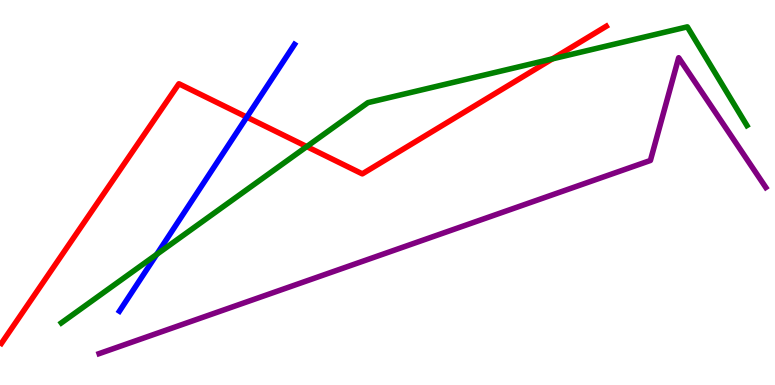[{'lines': ['blue', 'red'], 'intersections': [{'x': 3.18, 'y': 6.96}]}, {'lines': ['green', 'red'], 'intersections': [{'x': 3.96, 'y': 6.19}, {'x': 7.13, 'y': 8.47}]}, {'lines': ['purple', 'red'], 'intersections': []}, {'lines': ['blue', 'green'], 'intersections': [{'x': 2.02, 'y': 3.39}]}, {'lines': ['blue', 'purple'], 'intersections': []}, {'lines': ['green', 'purple'], 'intersections': []}]